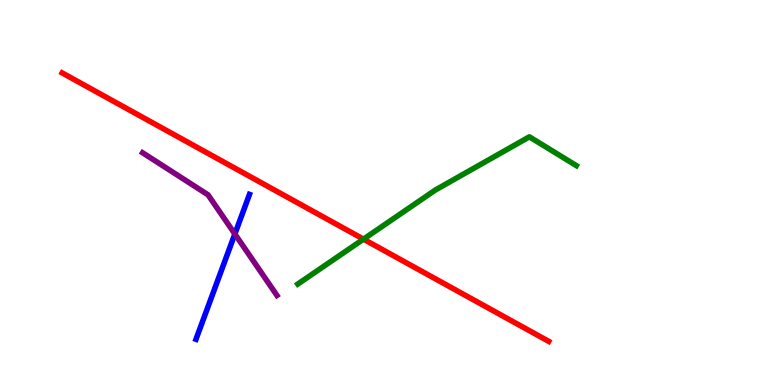[{'lines': ['blue', 'red'], 'intersections': []}, {'lines': ['green', 'red'], 'intersections': [{'x': 4.69, 'y': 3.79}]}, {'lines': ['purple', 'red'], 'intersections': []}, {'lines': ['blue', 'green'], 'intersections': []}, {'lines': ['blue', 'purple'], 'intersections': [{'x': 3.03, 'y': 3.92}]}, {'lines': ['green', 'purple'], 'intersections': []}]